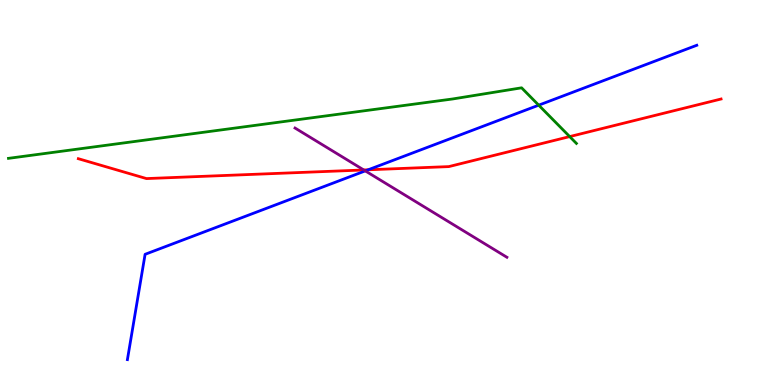[{'lines': ['blue', 'red'], 'intersections': [{'x': 4.75, 'y': 5.59}]}, {'lines': ['green', 'red'], 'intersections': [{'x': 7.35, 'y': 6.45}]}, {'lines': ['purple', 'red'], 'intersections': [{'x': 4.69, 'y': 5.59}]}, {'lines': ['blue', 'green'], 'intersections': [{'x': 6.95, 'y': 7.27}]}, {'lines': ['blue', 'purple'], 'intersections': [{'x': 4.71, 'y': 5.56}]}, {'lines': ['green', 'purple'], 'intersections': []}]